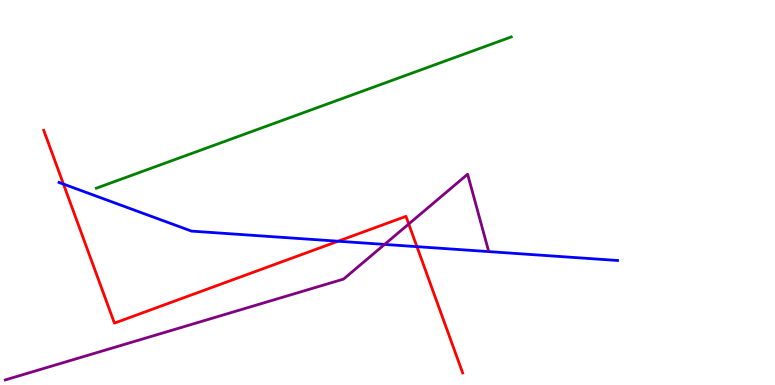[{'lines': ['blue', 'red'], 'intersections': [{'x': 0.819, 'y': 5.22}, {'x': 4.36, 'y': 3.73}, {'x': 5.38, 'y': 3.59}]}, {'lines': ['green', 'red'], 'intersections': []}, {'lines': ['purple', 'red'], 'intersections': [{'x': 5.27, 'y': 4.18}]}, {'lines': ['blue', 'green'], 'intersections': []}, {'lines': ['blue', 'purple'], 'intersections': [{'x': 4.96, 'y': 3.65}]}, {'lines': ['green', 'purple'], 'intersections': []}]